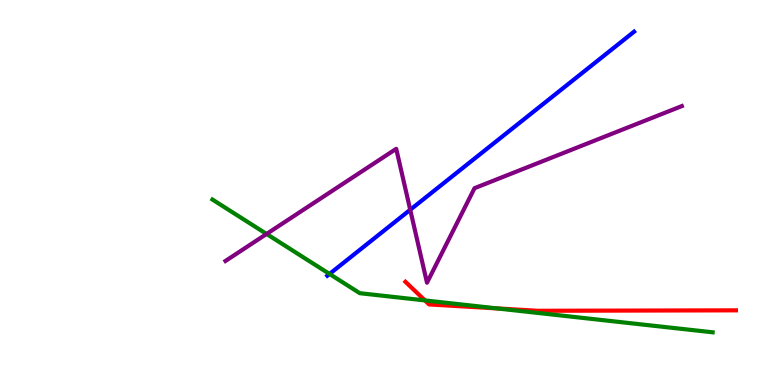[{'lines': ['blue', 'red'], 'intersections': []}, {'lines': ['green', 'red'], 'intersections': [{'x': 5.48, 'y': 2.2}, {'x': 6.41, 'y': 1.99}]}, {'lines': ['purple', 'red'], 'intersections': []}, {'lines': ['blue', 'green'], 'intersections': [{'x': 4.25, 'y': 2.88}]}, {'lines': ['blue', 'purple'], 'intersections': [{'x': 5.29, 'y': 4.55}]}, {'lines': ['green', 'purple'], 'intersections': [{'x': 3.44, 'y': 3.92}]}]